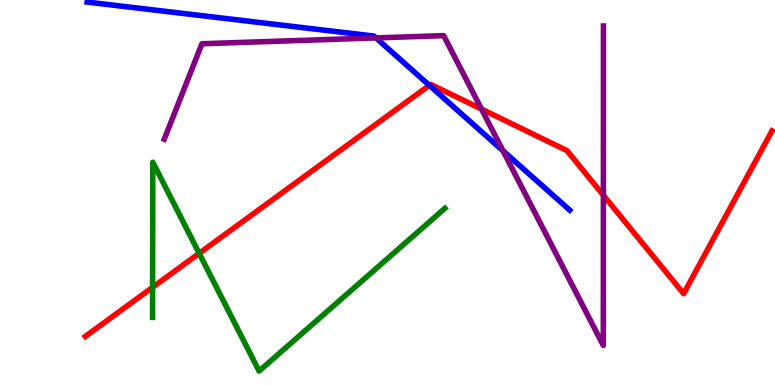[{'lines': ['blue', 'red'], 'intersections': [{'x': 5.54, 'y': 7.78}]}, {'lines': ['green', 'red'], 'intersections': [{'x': 1.97, 'y': 2.54}, {'x': 2.57, 'y': 3.42}]}, {'lines': ['purple', 'red'], 'intersections': [{'x': 6.21, 'y': 7.17}, {'x': 7.79, 'y': 4.93}]}, {'lines': ['blue', 'green'], 'intersections': []}, {'lines': ['blue', 'purple'], 'intersections': [{'x': 4.85, 'y': 9.02}, {'x': 6.49, 'y': 6.08}]}, {'lines': ['green', 'purple'], 'intersections': []}]